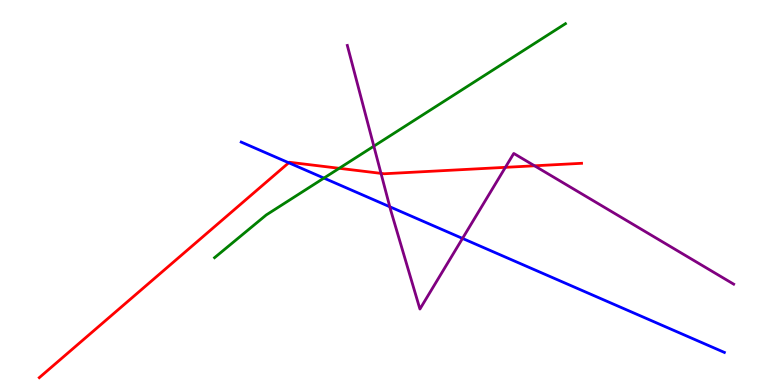[{'lines': ['blue', 'red'], 'intersections': [{'x': 3.73, 'y': 5.77}]}, {'lines': ['green', 'red'], 'intersections': [{'x': 4.38, 'y': 5.63}]}, {'lines': ['purple', 'red'], 'intersections': [{'x': 4.92, 'y': 5.5}, {'x': 6.52, 'y': 5.65}, {'x': 6.9, 'y': 5.69}]}, {'lines': ['blue', 'green'], 'intersections': [{'x': 4.18, 'y': 5.37}]}, {'lines': ['blue', 'purple'], 'intersections': [{'x': 5.03, 'y': 4.63}, {'x': 5.97, 'y': 3.81}]}, {'lines': ['green', 'purple'], 'intersections': [{'x': 4.82, 'y': 6.2}]}]